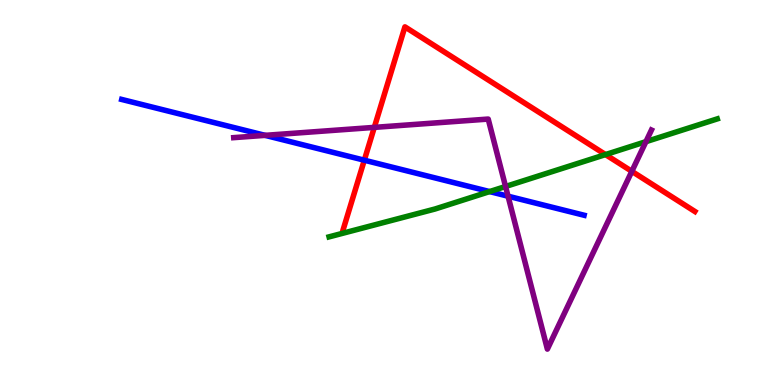[{'lines': ['blue', 'red'], 'intersections': [{'x': 4.7, 'y': 5.84}]}, {'lines': ['green', 'red'], 'intersections': [{'x': 7.81, 'y': 5.99}]}, {'lines': ['purple', 'red'], 'intersections': [{'x': 4.83, 'y': 6.69}, {'x': 8.15, 'y': 5.55}]}, {'lines': ['blue', 'green'], 'intersections': [{'x': 6.32, 'y': 5.02}]}, {'lines': ['blue', 'purple'], 'intersections': [{'x': 3.42, 'y': 6.48}, {'x': 6.56, 'y': 4.9}]}, {'lines': ['green', 'purple'], 'intersections': [{'x': 6.52, 'y': 5.16}, {'x': 8.33, 'y': 6.32}]}]